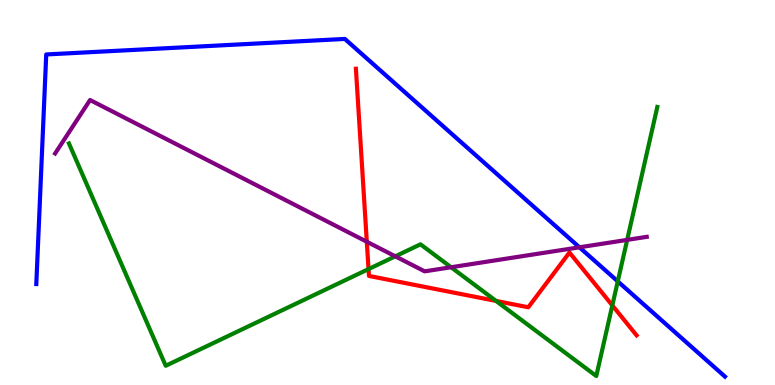[{'lines': ['blue', 'red'], 'intersections': []}, {'lines': ['green', 'red'], 'intersections': [{'x': 4.76, 'y': 3.01}, {'x': 6.4, 'y': 2.18}, {'x': 7.9, 'y': 2.07}]}, {'lines': ['purple', 'red'], 'intersections': [{'x': 4.73, 'y': 3.72}]}, {'lines': ['blue', 'green'], 'intersections': [{'x': 7.97, 'y': 2.69}]}, {'lines': ['blue', 'purple'], 'intersections': [{'x': 7.48, 'y': 3.58}]}, {'lines': ['green', 'purple'], 'intersections': [{'x': 5.1, 'y': 3.34}, {'x': 5.82, 'y': 3.06}, {'x': 8.09, 'y': 3.77}]}]